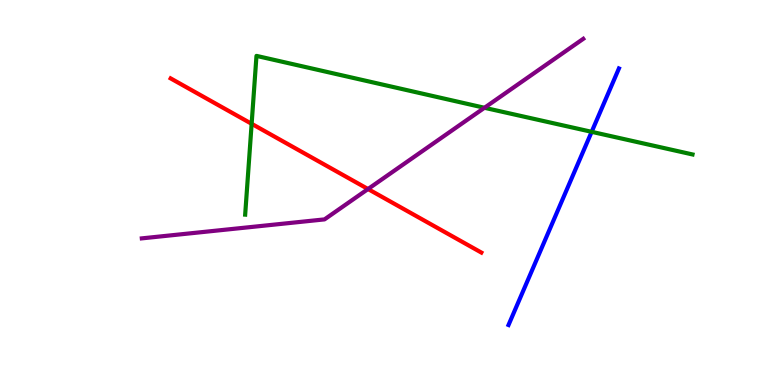[{'lines': ['blue', 'red'], 'intersections': []}, {'lines': ['green', 'red'], 'intersections': [{'x': 3.25, 'y': 6.78}]}, {'lines': ['purple', 'red'], 'intersections': [{'x': 4.75, 'y': 5.09}]}, {'lines': ['blue', 'green'], 'intersections': [{'x': 7.63, 'y': 6.58}]}, {'lines': ['blue', 'purple'], 'intersections': []}, {'lines': ['green', 'purple'], 'intersections': [{'x': 6.25, 'y': 7.2}]}]